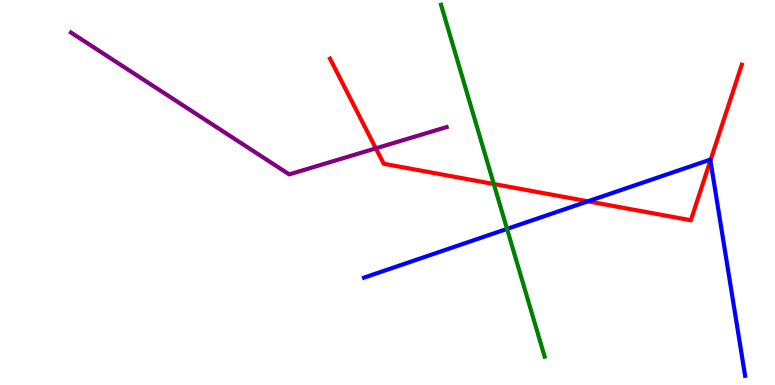[{'lines': ['blue', 'red'], 'intersections': [{'x': 7.59, 'y': 4.77}, {'x': 9.17, 'y': 5.83}]}, {'lines': ['green', 'red'], 'intersections': [{'x': 6.37, 'y': 5.22}]}, {'lines': ['purple', 'red'], 'intersections': [{'x': 4.85, 'y': 6.15}]}, {'lines': ['blue', 'green'], 'intersections': [{'x': 6.54, 'y': 4.05}]}, {'lines': ['blue', 'purple'], 'intersections': []}, {'lines': ['green', 'purple'], 'intersections': []}]